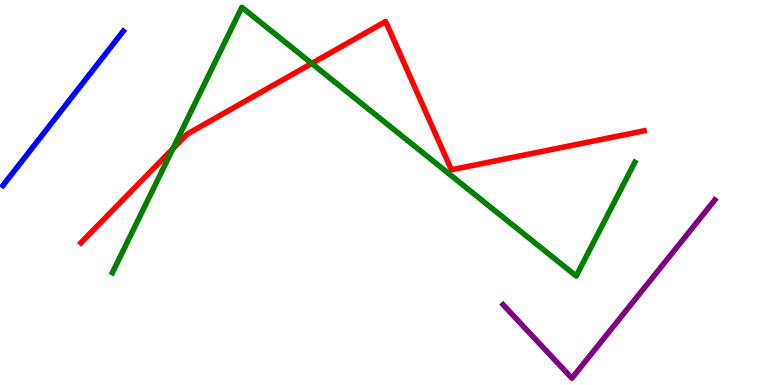[{'lines': ['blue', 'red'], 'intersections': []}, {'lines': ['green', 'red'], 'intersections': [{'x': 2.23, 'y': 6.14}, {'x': 4.02, 'y': 8.35}]}, {'lines': ['purple', 'red'], 'intersections': []}, {'lines': ['blue', 'green'], 'intersections': []}, {'lines': ['blue', 'purple'], 'intersections': []}, {'lines': ['green', 'purple'], 'intersections': []}]